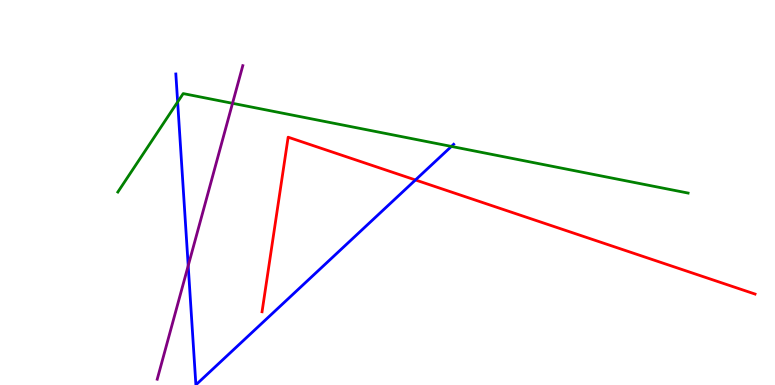[{'lines': ['blue', 'red'], 'intersections': [{'x': 5.36, 'y': 5.33}]}, {'lines': ['green', 'red'], 'intersections': []}, {'lines': ['purple', 'red'], 'intersections': []}, {'lines': ['blue', 'green'], 'intersections': [{'x': 2.29, 'y': 7.35}, {'x': 5.82, 'y': 6.2}]}, {'lines': ['blue', 'purple'], 'intersections': [{'x': 2.43, 'y': 3.1}]}, {'lines': ['green', 'purple'], 'intersections': [{'x': 3.0, 'y': 7.32}]}]